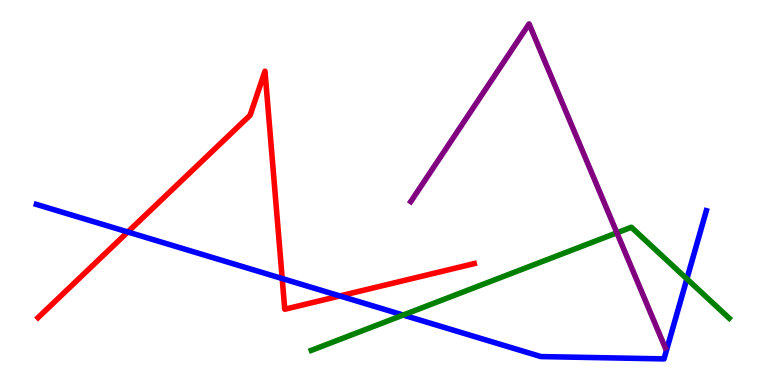[{'lines': ['blue', 'red'], 'intersections': [{'x': 1.65, 'y': 3.97}, {'x': 3.64, 'y': 2.77}, {'x': 4.39, 'y': 2.31}]}, {'lines': ['green', 'red'], 'intersections': []}, {'lines': ['purple', 'red'], 'intersections': []}, {'lines': ['blue', 'green'], 'intersections': [{'x': 5.2, 'y': 1.82}, {'x': 8.86, 'y': 2.76}]}, {'lines': ['blue', 'purple'], 'intersections': []}, {'lines': ['green', 'purple'], 'intersections': [{'x': 7.96, 'y': 3.95}]}]